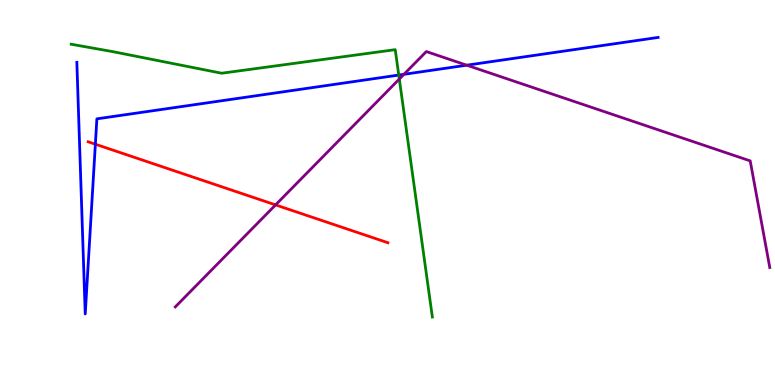[{'lines': ['blue', 'red'], 'intersections': [{'x': 1.23, 'y': 6.25}]}, {'lines': ['green', 'red'], 'intersections': []}, {'lines': ['purple', 'red'], 'intersections': [{'x': 3.56, 'y': 4.68}]}, {'lines': ['blue', 'green'], 'intersections': [{'x': 5.15, 'y': 8.05}]}, {'lines': ['blue', 'purple'], 'intersections': [{'x': 5.21, 'y': 8.07}, {'x': 6.02, 'y': 8.31}]}, {'lines': ['green', 'purple'], 'intersections': [{'x': 5.15, 'y': 7.95}]}]